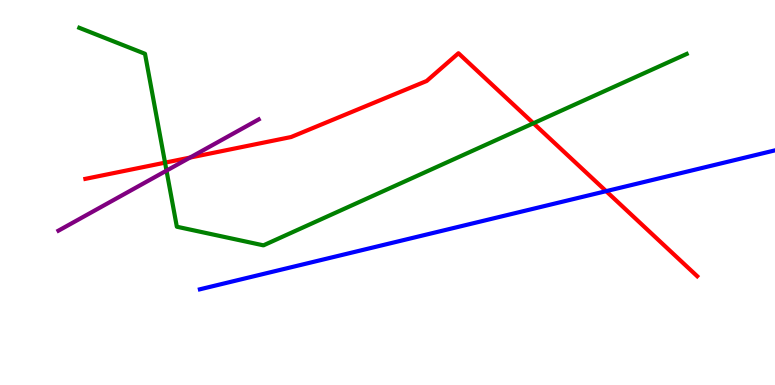[{'lines': ['blue', 'red'], 'intersections': [{'x': 7.82, 'y': 5.03}]}, {'lines': ['green', 'red'], 'intersections': [{'x': 2.13, 'y': 5.78}, {'x': 6.88, 'y': 6.8}]}, {'lines': ['purple', 'red'], 'intersections': [{'x': 2.45, 'y': 5.91}]}, {'lines': ['blue', 'green'], 'intersections': []}, {'lines': ['blue', 'purple'], 'intersections': []}, {'lines': ['green', 'purple'], 'intersections': [{'x': 2.15, 'y': 5.57}]}]